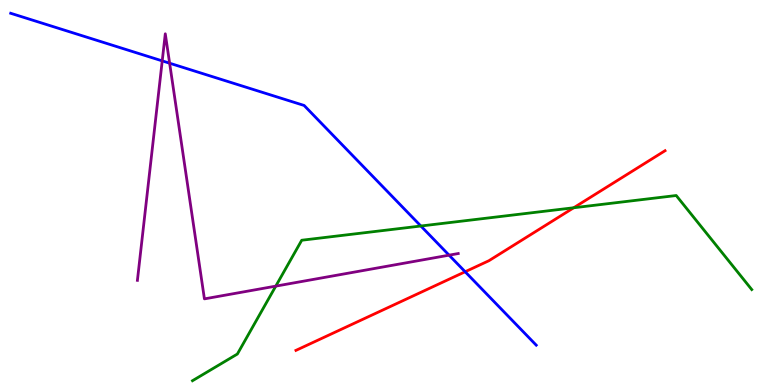[{'lines': ['blue', 'red'], 'intersections': [{'x': 6.0, 'y': 2.94}]}, {'lines': ['green', 'red'], 'intersections': [{'x': 7.4, 'y': 4.6}]}, {'lines': ['purple', 'red'], 'intersections': []}, {'lines': ['blue', 'green'], 'intersections': [{'x': 5.43, 'y': 4.13}]}, {'lines': ['blue', 'purple'], 'intersections': [{'x': 2.09, 'y': 8.42}, {'x': 2.19, 'y': 8.36}, {'x': 5.79, 'y': 3.37}]}, {'lines': ['green', 'purple'], 'intersections': [{'x': 3.56, 'y': 2.57}]}]